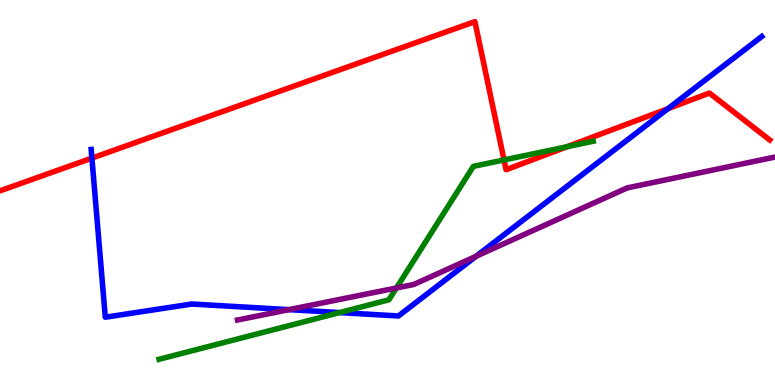[{'lines': ['blue', 'red'], 'intersections': [{'x': 1.19, 'y': 5.89}, {'x': 8.62, 'y': 7.18}]}, {'lines': ['green', 'red'], 'intersections': [{'x': 6.5, 'y': 5.85}, {'x': 7.32, 'y': 6.19}]}, {'lines': ['purple', 'red'], 'intersections': []}, {'lines': ['blue', 'green'], 'intersections': [{'x': 4.38, 'y': 1.88}]}, {'lines': ['blue', 'purple'], 'intersections': [{'x': 3.73, 'y': 1.96}, {'x': 6.14, 'y': 3.34}]}, {'lines': ['green', 'purple'], 'intersections': [{'x': 5.11, 'y': 2.52}]}]